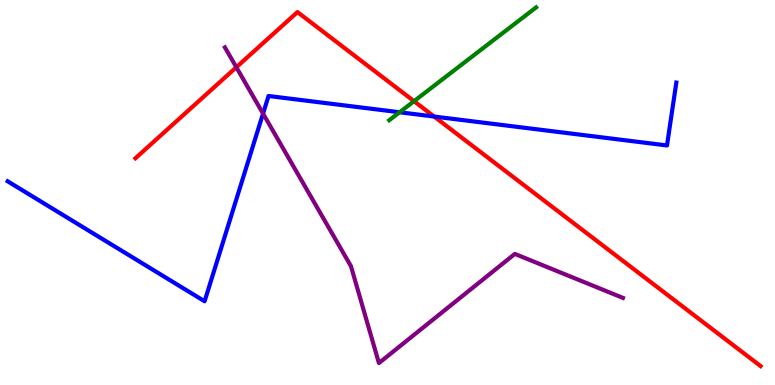[{'lines': ['blue', 'red'], 'intersections': [{'x': 5.6, 'y': 6.97}]}, {'lines': ['green', 'red'], 'intersections': [{'x': 5.34, 'y': 7.37}]}, {'lines': ['purple', 'red'], 'intersections': [{'x': 3.05, 'y': 8.25}]}, {'lines': ['blue', 'green'], 'intersections': [{'x': 5.16, 'y': 7.08}]}, {'lines': ['blue', 'purple'], 'intersections': [{'x': 3.39, 'y': 7.05}]}, {'lines': ['green', 'purple'], 'intersections': []}]